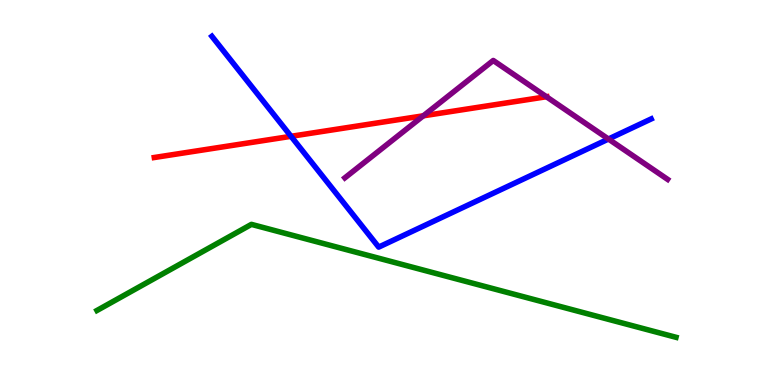[{'lines': ['blue', 'red'], 'intersections': [{'x': 3.76, 'y': 6.46}]}, {'lines': ['green', 'red'], 'intersections': []}, {'lines': ['purple', 'red'], 'intersections': [{'x': 5.46, 'y': 6.99}, {'x': 7.05, 'y': 7.49}]}, {'lines': ['blue', 'green'], 'intersections': []}, {'lines': ['blue', 'purple'], 'intersections': [{'x': 7.85, 'y': 6.39}]}, {'lines': ['green', 'purple'], 'intersections': []}]